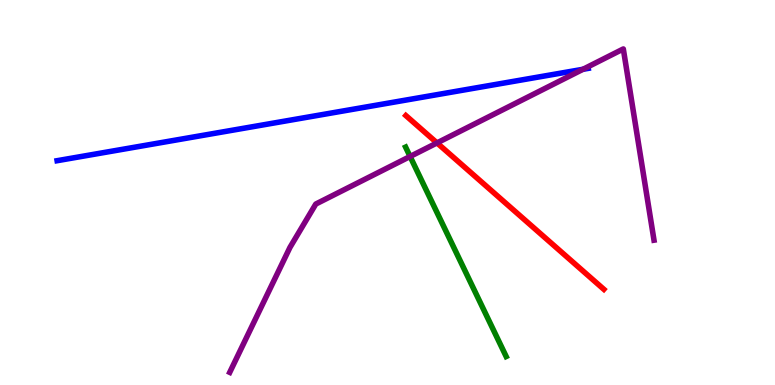[{'lines': ['blue', 'red'], 'intersections': []}, {'lines': ['green', 'red'], 'intersections': []}, {'lines': ['purple', 'red'], 'intersections': [{'x': 5.64, 'y': 6.29}]}, {'lines': ['blue', 'green'], 'intersections': []}, {'lines': ['blue', 'purple'], 'intersections': [{'x': 7.52, 'y': 8.2}]}, {'lines': ['green', 'purple'], 'intersections': [{'x': 5.29, 'y': 5.94}]}]